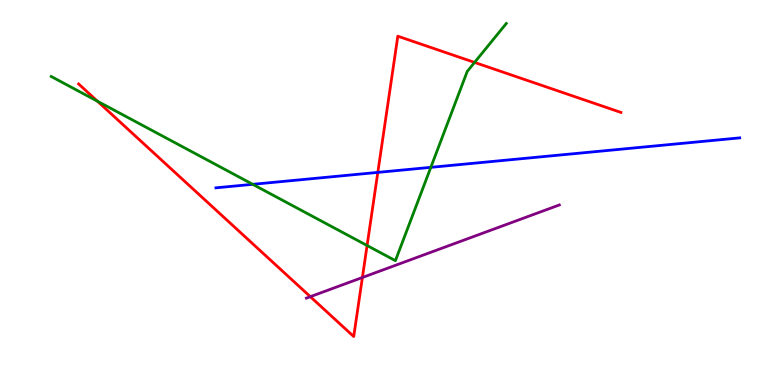[{'lines': ['blue', 'red'], 'intersections': [{'x': 4.88, 'y': 5.52}]}, {'lines': ['green', 'red'], 'intersections': [{'x': 1.26, 'y': 7.37}, {'x': 4.74, 'y': 3.62}, {'x': 6.12, 'y': 8.38}]}, {'lines': ['purple', 'red'], 'intersections': [{'x': 4.0, 'y': 2.29}, {'x': 4.68, 'y': 2.79}]}, {'lines': ['blue', 'green'], 'intersections': [{'x': 3.26, 'y': 5.21}, {'x': 5.56, 'y': 5.65}]}, {'lines': ['blue', 'purple'], 'intersections': []}, {'lines': ['green', 'purple'], 'intersections': []}]